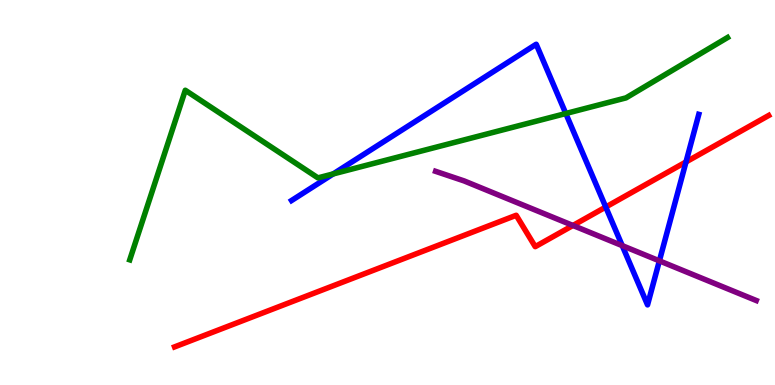[{'lines': ['blue', 'red'], 'intersections': [{'x': 7.82, 'y': 4.62}, {'x': 8.85, 'y': 5.79}]}, {'lines': ['green', 'red'], 'intersections': []}, {'lines': ['purple', 'red'], 'intersections': [{'x': 7.39, 'y': 4.14}]}, {'lines': ['blue', 'green'], 'intersections': [{'x': 4.3, 'y': 5.48}, {'x': 7.3, 'y': 7.05}]}, {'lines': ['blue', 'purple'], 'intersections': [{'x': 8.03, 'y': 3.62}, {'x': 8.51, 'y': 3.22}]}, {'lines': ['green', 'purple'], 'intersections': []}]